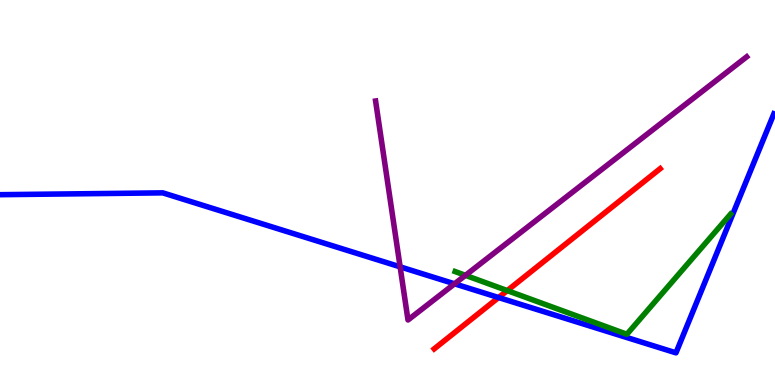[{'lines': ['blue', 'red'], 'intersections': [{'x': 6.43, 'y': 2.27}]}, {'lines': ['green', 'red'], 'intersections': [{'x': 6.55, 'y': 2.45}]}, {'lines': ['purple', 'red'], 'intersections': []}, {'lines': ['blue', 'green'], 'intersections': []}, {'lines': ['blue', 'purple'], 'intersections': [{'x': 5.16, 'y': 3.07}, {'x': 5.87, 'y': 2.63}]}, {'lines': ['green', 'purple'], 'intersections': [{'x': 6.01, 'y': 2.85}]}]